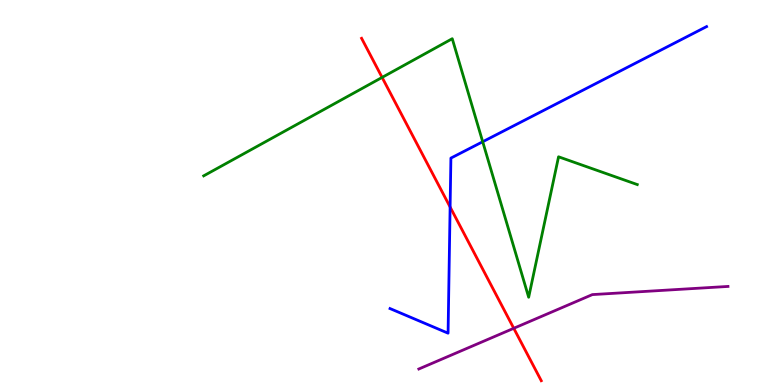[{'lines': ['blue', 'red'], 'intersections': [{'x': 5.81, 'y': 4.62}]}, {'lines': ['green', 'red'], 'intersections': [{'x': 4.93, 'y': 7.99}]}, {'lines': ['purple', 'red'], 'intersections': [{'x': 6.63, 'y': 1.47}]}, {'lines': ['blue', 'green'], 'intersections': [{'x': 6.23, 'y': 6.32}]}, {'lines': ['blue', 'purple'], 'intersections': []}, {'lines': ['green', 'purple'], 'intersections': []}]